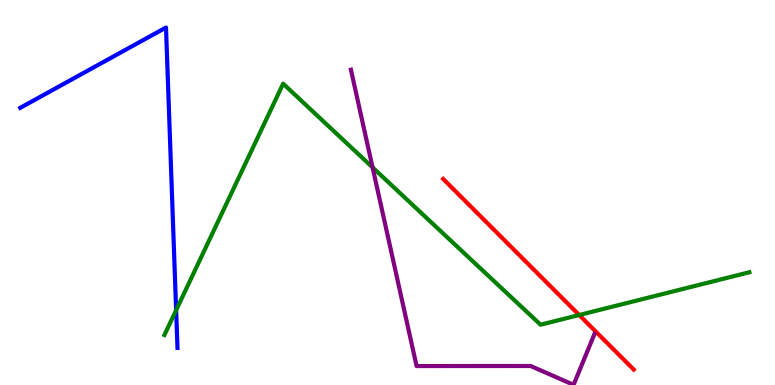[{'lines': ['blue', 'red'], 'intersections': []}, {'lines': ['green', 'red'], 'intersections': [{'x': 7.47, 'y': 1.82}]}, {'lines': ['purple', 'red'], 'intersections': []}, {'lines': ['blue', 'green'], 'intersections': [{'x': 2.27, 'y': 1.94}]}, {'lines': ['blue', 'purple'], 'intersections': []}, {'lines': ['green', 'purple'], 'intersections': [{'x': 4.81, 'y': 5.65}]}]